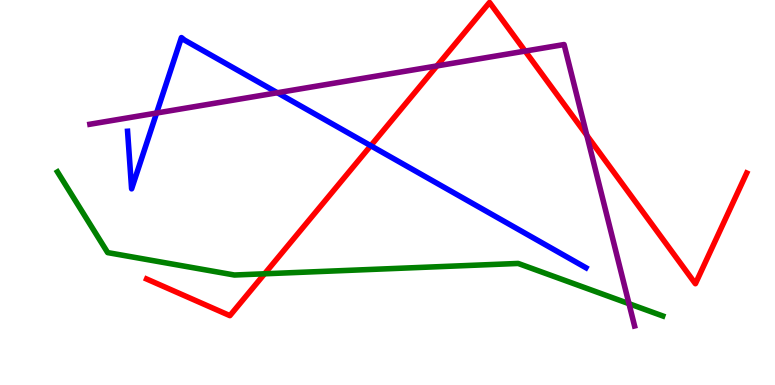[{'lines': ['blue', 'red'], 'intersections': [{'x': 4.78, 'y': 6.22}]}, {'lines': ['green', 'red'], 'intersections': [{'x': 3.41, 'y': 2.89}]}, {'lines': ['purple', 'red'], 'intersections': [{'x': 5.64, 'y': 8.29}, {'x': 6.78, 'y': 8.67}, {'x': 7.57, 'y': 6.48}]}, {'lines': ['blue', 'green'], 'intersections': []}, {'lines': ['blue', 'purple'], 'intersections': [{'x': 2.02, 'y': 7.06}, {'x': 3.58, 'y': 7.59}]}, {'lines': ['green', 'purple'], 'intersections': [{'x': 8.12, 'y': 2.11}]}]